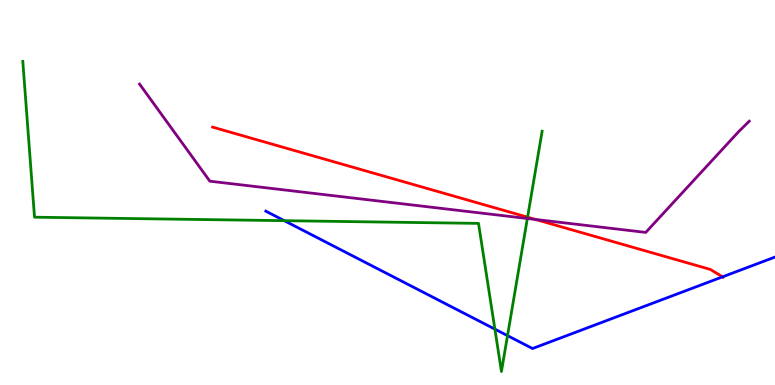[{'lines': ['blue', 'red'], 'intersections': [{'x': 9.32, 'y': 2.81}]}, {'lines': ['green', 'red'], 'intersections': [{'x': 6.81, 'y': 4.36}]}, {'lines': ['purple', 'red'], 'intersections': [{'x': 6.91, 'y': 4.3}]}, {'lines': ['blue', 'green'], 'intersections': [{'x': 3.67, 'y': 4.27}, {'x': 6.39, 'y': 1.45}, {'x': 6.55, 'y': 1.28}]}, {'lines': ['blue', 'purple'], 'intersections': []}, {'lines': ['green', 'purple'], 'intersections': [{'x': 6.8, 'y': 4.32}]}]